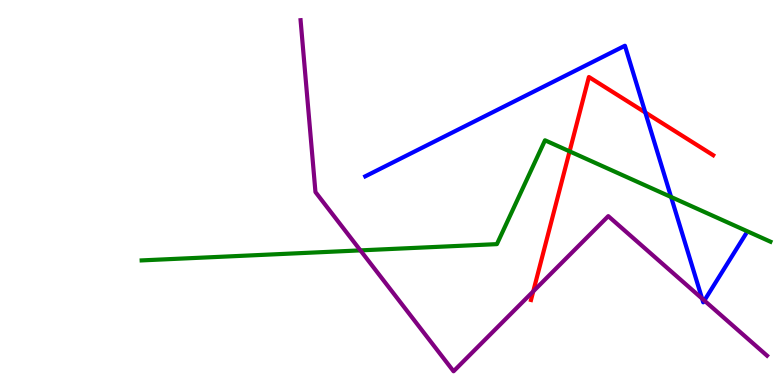[{'lines': ['blue', 'red'], 'intersections': [{'x': 8.33, 'y': 7.08}]}, {'lines': ['green', 'red'], 'intersections': [{'x': 7.35, 'y': 6.07}]}, {'lines': ['purple', 'red'], 'intersections': [{'x': 6.88, 'y': 2.43}]}, {'lines': ['blue', 'green'], 'intersections': [{'x': 8.66, 'y': 4.88}]}, {'lines': ['blue', 'purple'], 'intersections': [{'x': 9.06, 'y': 2.24}, {'x': 9.09, 'y': 2.19}]}, {'lines': ['green', 'purple'], 'intersections': [{'x': 4.65, 'y': 3.5}]}]